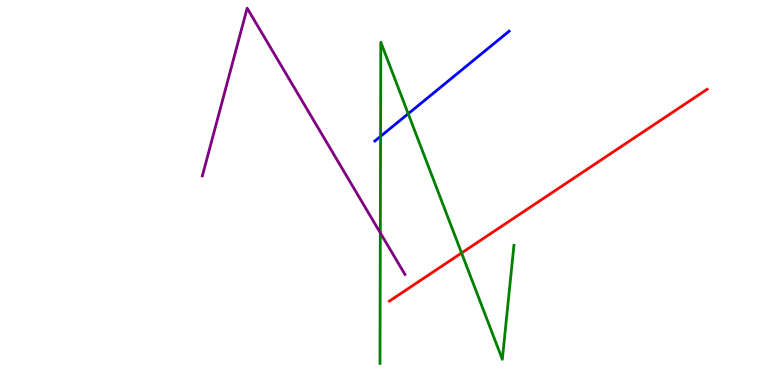[{'lines': ['blue', 'red'], 'intersections': []}, {'lines': ['green', 'red'], 'intersections': [{'x': 5.96, 'y': 3.43}]}, {'lines': ['purple', 'red'], 'intersections': []}, {'lines': ['blue', 'green'], 'intersections': [{'x': 4.91, 'y': 6.46}, {'x': 5.27, 'y': 7.05}]}, {'lines': ['blue', 'purple'], 'intersections': []}, {'lines': ['green', 'purple'], 'intersections': [{'x': 4.91, 'y': 3.95}]}]